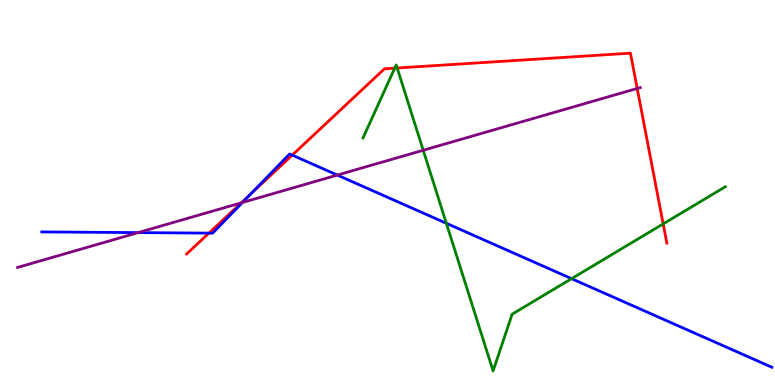[{'lines': ['blue', 'red'], 'intersections': [{'x': 2.7, 'y': 3.95}, {'x': 3.23, 'y': 4.96}, {'x': 3.77, 'y': 5.97}]}, {'lines': ['green', 'red'], 'intersections': [{'x': 5.09, 'y': 8.23}, {'x': 5.12, 'y': 8.23}, {'x': 8.56, 'y': 4.18}]}, {'lines': ['purple', 'red'], 'intersections': [{'x': 3.11, 'y': 4.73}, {'x': 8.22, 'y': 7.7}]}, {'lines': ['blue', 'green'], 'intersections': [{'x': 5.76, 'y': 4.2}, {'x': 7.37, 'y': 2.76}]}, {'lines': ['blue', 'purple'], 'intersections': [{'x': 1.78, 'y': 3.96}, {'x': 3.13, 'y': 4.74}, {'x': 4.35, 'y': 5.45}]}, {'lines': ['green', 'purple'], 'intersections': [{'x': 5.46, 'y': 6.1}]}]